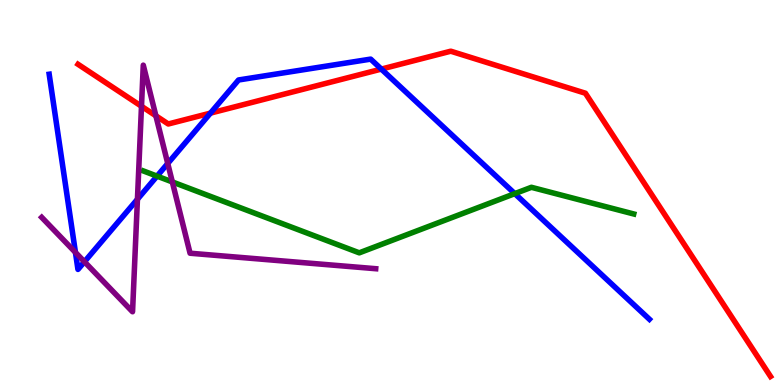[{'lines': ['blue', 'red'], 'intersections': [{'x': 2.72, 'y': 7.06}, {'x': 4.92, 'y': 8.21}]}, {'lines': ['green', 'red'], 'intersections': []}, {'lines': ['purple', 'red'], 'intersections': [{'x': 1.83, 'y': 7.24}, {'x': 2.01, 'y': 6.99}]}, {'lines': ['blue', 'green'], 'intersections': [{'x': 2.03, 'y': 5.43}, {'x': 6.64, 'y': 4.97}]}, {'lines': ['blue', 'purple'], 'intersections': [{'x': 0.974, 'y': 3.44}, {'x': 1.09, 'y': 3.2}, {'x': 1.77, 'y': 4.82}, {'x': 2.16, 'y': 5.75}]}, {'lines': ['green', 'purple'], 'intersections': [{'x': 2.22, 'y': 5.27}]}]